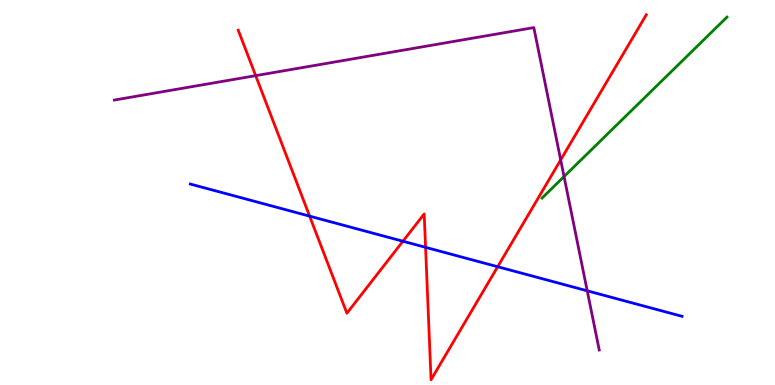[{'lines': ['blue', 'red'], 'intersections': [{'x': 4.0, 'y': 4.39}, {'x': 5.2, 'y': 3.73}, {'x': 5.49, 'y': 3.58}, {'x': 6.42, 'y': 3.07}]}, {'lines': ['green', 'red'], 'intersections': []}, {'lines': ['purple', 'red'], 'intersections': [{'x': 3.3, 'y': 8.04}, {'x': 7.23, 'y': 5.85}]}, {'lines': ['blue', 'green'], 'intersections': []}, {'lines': ['blue', 'purple'], 'intersections': [{'x': 7.58, 'y': 2.45}]}, {'lines': ['green', 'purple'], 'intersections': [{'x': 7.28, 'y': 5.41}]}]